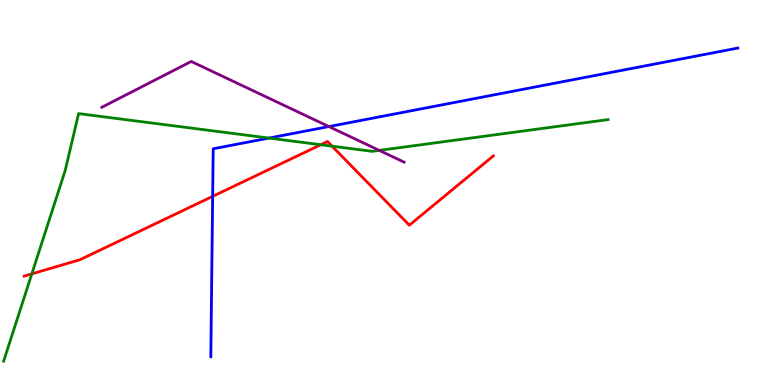[{'lines': ['blue', 'red'], 'intersections': [{'x': 2.74, 'y': 4.9}]}, {'lines': ['green', 'red'], 'intersections': [{'x': 0.411, 'y': 2.89}, {'x': 4.14, 'y': 6.24}, {'x': 4.28, 'y': 6.2}]}, {'lines': ['purple', 'red'], 'intersections': []}, {'lines': ['blue', 'green'], 'intersections': [{'x': 3.47, 'y': 6.41}]}, {'lines': ['blue', 'purple'], 'intersections': [{'x': 4.24, 'y': 6.71}]}, {'lines': ['green', 'purple'], 'intersections': [{'x': 4.89, 'y': 6.09}]}]